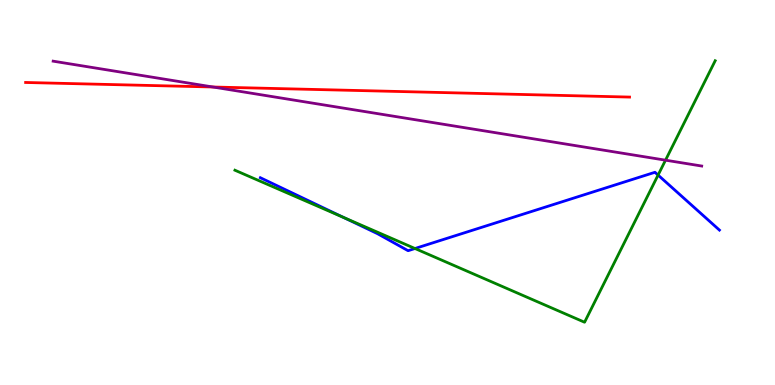[{'lines': ['blue', 'red'], 'intersections': []}, {'lines': ['green', 'red'], 'intersections': []}, {'lines': ['purple', 'red'], 'intersections': [{'x': 2.75, 'y': 7.74}]}, {'lines': ['blue', 'green'], 'intersections': [{'x': 4.43, 'y': 4.35}, {'x': 5.35, 'y': 3.55}, {'x': 8.49, 'y': 5.45}]}, {'lines': ['blue', 'purple'], 'intersections': []}, {'lines': ['green', 'purple'], 'intersections': [{'x': 8.59, 'y': 5.84}]}]